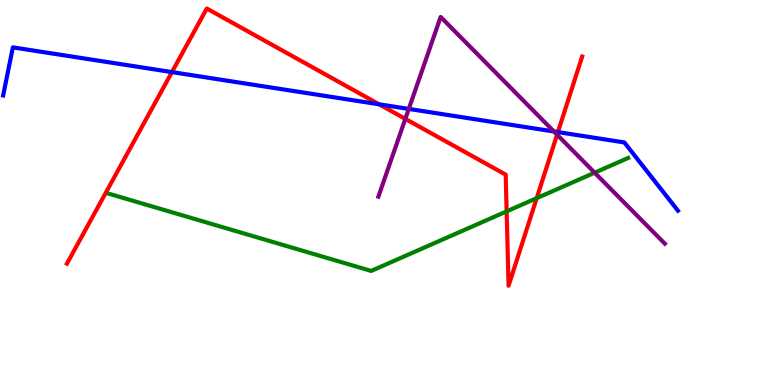[{'lines': ['blue', 'red'], 'intersections': [{'x': 2.22, 'y': 8.13}, {'x': 4.89, 'y': 7.29}, {'x': 7.2, 'y': 6.57}]}, {'lines': ['green', 'red'], 'intersections': [{'x': 6.54, 'y': 4.51}, {'x': 6.93, 'y': 4.85}]}, {'lines': ['purple', 'red'], 'intersections': [{'x': 5.23, 'y': 6.91}, {'x': 7.19, 'y': 6.5}]}, {'lines': ['blue', 'green'], 'intersections': []}, {'lines': ['blue', 'purple'], 'intersections': [{'x': 5.27, 'y': 7.17}, {'x': 7.15, 'y': 6.58}]}, {'lines': ['green', 'purple'], 'intersections': [{'x': 7.67, 'y': 5.51}]}]